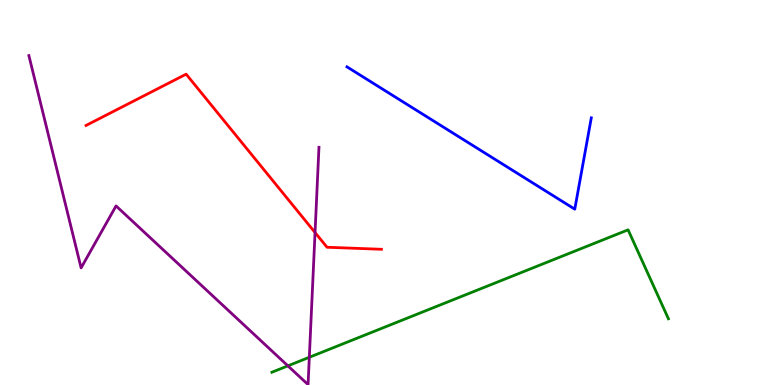[{'lines': ['blue', 'red'], 'intersections': []}, {'lines': ['green', 'red'], 'intersections': []}, {'lines': ['purple', 'red'], 'intersections': [{'x': 4.07, 'y': 3.96}]}, {'lines': ['blue', 'green'], 'intersections': []}, {'lines': ['blue', 'purple'], 'intersections': []}, {'lines': ['green', 'purple'], 'intersections': [{'x': 3.71, 'y': 0.497}, {'x': 3.99, 'y': 0.72}]}]